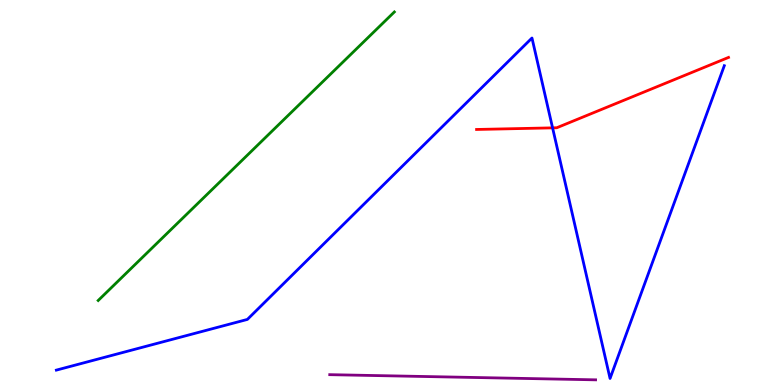[{'lines': ['blue', 'red'], 'intersections': [{'x': 7.13, 'y': 6.68}]}, {'lines': ['green', 'red'], 'intersections': []}, {'lines': ['purple', 'red'], 'intersections': []}, {'lines': ['blue', 'green'], 'intersections': []}, {'lines': ['blue', 'purple'], 'intersections': []}, {'lines': ['green', 'purple'], 'intersections': []}]